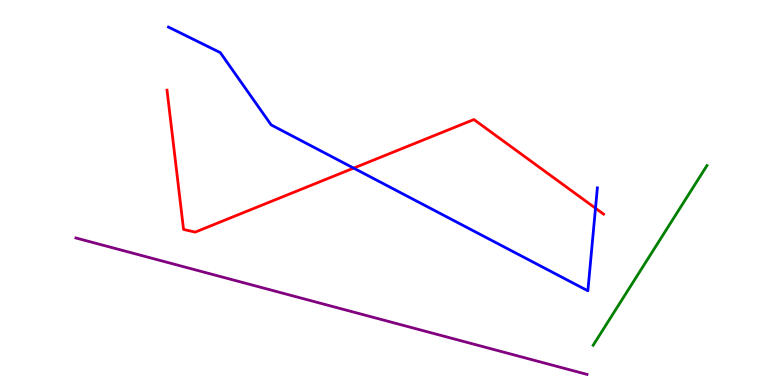[{'lines': ['blue', 'red'], 'intersections': [{'x': 4.56, 'y': 5.63}, {'x': 7.68, 'y': 4.59}]}, {'lines': ['green', 'red'], 'intersections': []}, {'lines': ['purple', 'red'], 'intersections': []}, {'lines': ['blue', 'green'], 'intersections': []}, {'lines': ['blue', 'purple'], 'intersections': []}, {'lines': ['green', 'purple'], 'intersections': []}]